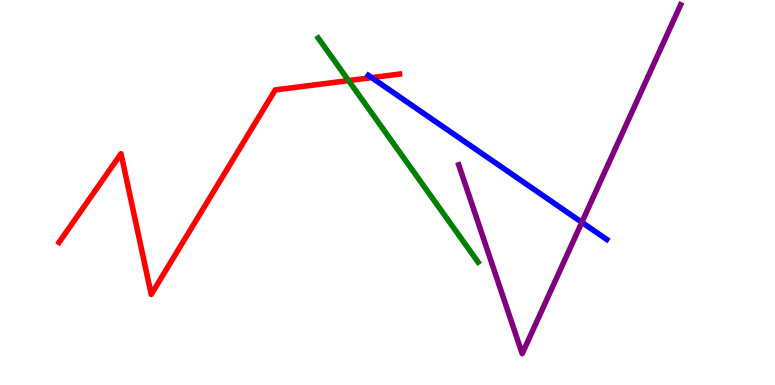[{'lines': ['blue', 'red'], 'intersections': [{'x': 4.8, 'y': 7.98}]}, {'lines': ['green', 'red'], 'intersections': [{'x': 4.5, 'y': 7.91}]}, {'lines': ['purple', 'red'], 'intersections': []}, {'lines': ['blue', 'green'], 'intersections': []}, {'lines': ['blue', 'purple'], 'intersections': [{'x': 7.51, 'y': 4.23}]}, {'lines': ['green', 'purple'], 'intersections': []}]